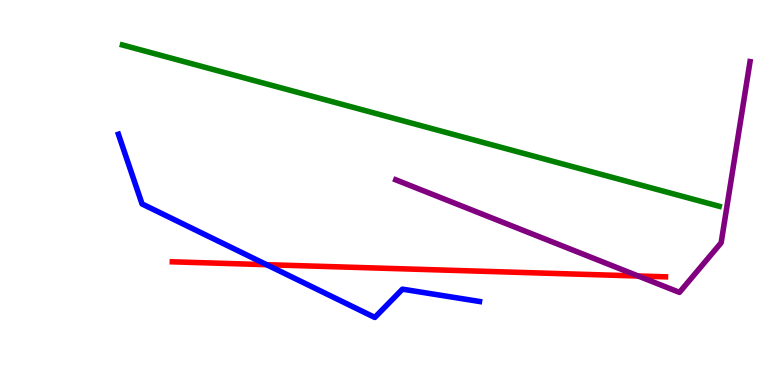[{'lines': ['blue', 'red'], 'intersections': [{'x': 3.44, 'y': 3.13}]}, {'lines': ['green', 'red'], 'intersections': []}, {'lines': ['purple', 'red'], 'intersections': [{'x': 8.23, 'y': 2.83}]}, {'lines': ['blue', 'green'], 'intersections': []}, {'lines': ['blue', 'purple'], 'intersections': []}, {'lines': ['green', 'purple'], 'intersections': []}]